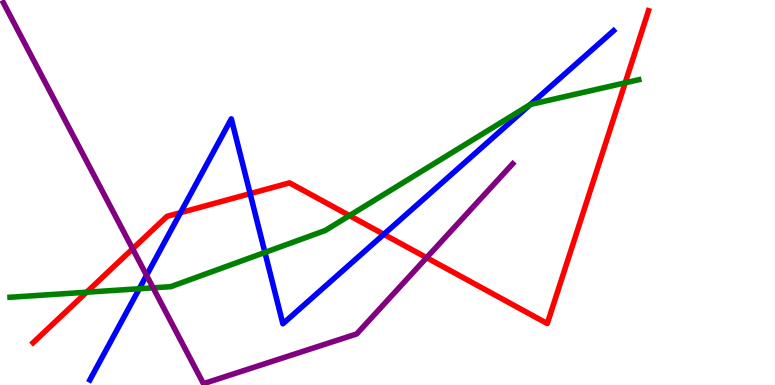[{'lines': ['blue', 'red'], 'intersections': [{'x': 2.33, 'y': 4.48}, {'x': 3.23, 'y': 4.97}, {'x': 4.95, 'y': 3.91}]}, {'lines': ['green', 'red'], 'intersections': [{'x': 1.12, 'y': 2.41}, {'x': 4.51, 'y': 4.4}, {'x': 8.07, 'y': 7.85}]}, {'lines': ['purple', 'red'], 'intersections': [{'x': 1.71, 'y': 3.54}, {'x': 5.5, 'y': 3.31}]}, {'lines': ['blue', 'green'], 'intersections': [{'x': 1.8, 'y': 2.5}, {'x': 3.42, 'y': 3.44}, {'x': 6.84, 'y': 7.29}]}, {'lines': ['blue', 'purple'], 'intersections': [{'x': 1.89, 'y': 2.85}]}, {'lines': ['green', 'purple'], 'intersections': [{'x': 1.98, 'y': 2.52}]}]